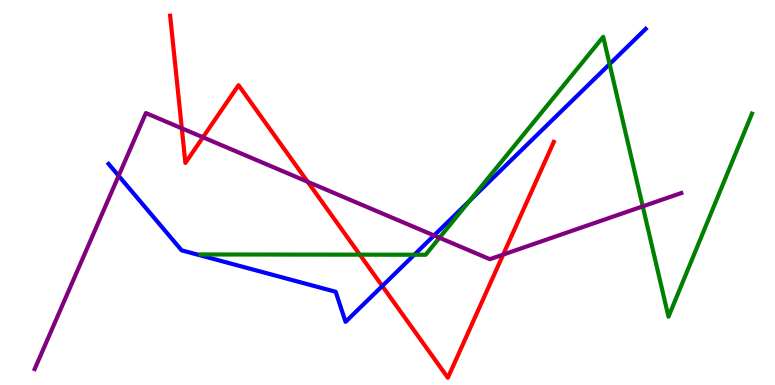[{'lines': ['blue', 'red'], 'intersections': [{'x': 4.93, 'y': 2.57}]}, {'lines': ['green', 'red'], 'intersections': [{'x': 4.64, 'y': 3.39}]}, {'lines': ['purple', 'red'], 'intersections': [{'x': 2.35, 'y': 6.67}, {'x': 2.62, 'y': 6.43}, {'x': 3.97, 'y': 5.28}, {'x': 6.49, 'y': 3.39}]}, {'lines': ['blue', 'green'], 'intersections': [{'x': 5.35, 'y': 3.38}, {'x': 6.06, 'y': 4.79}, {'x': 7.87, 'y': 8.33}]}, {'lines': ['blue', 'purple'], 'intersections': [{'x': 1.53, 'y': 5.43}, {'x': 5.6, 'y': 3.88}]}, {'lines': ['green', 'purple'], 'intersections': [{'x': 5.67, 'y': 3.82}, {'x': 8.29, 'y': 4.64}]}]